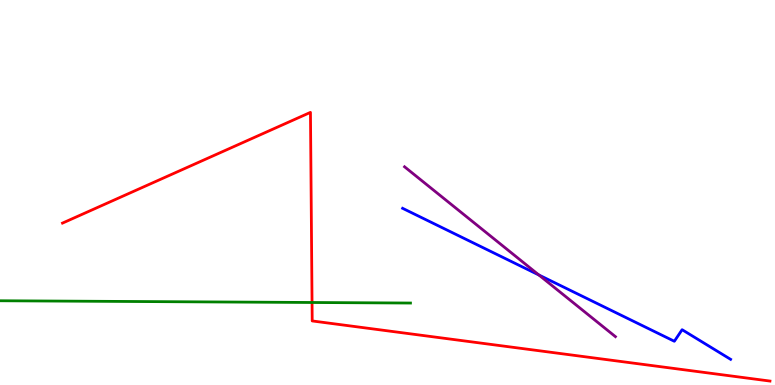[{'lines': ['blue', 'red'], 'intersections': []}, {'lines': ['green', 'red'], 'intersections': [{'x': 4.03, 'y': 2.14}]}, {'lines': ['purple', 'red'], 'intersections': []}, {'lines': ['blue', 'green'], 'intersections': []}, {'lines': ['blue', 'purple'], 'intersections': [{'x': 6.95, 'y': 2.86}]}, {'lines': ['green', 'purple'], 'intersections': []}]